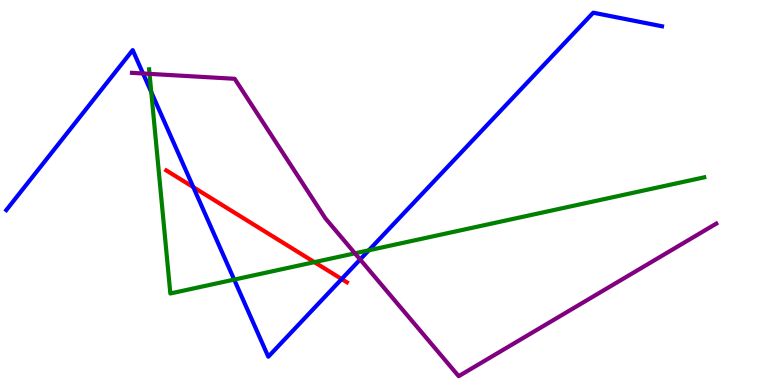[{'lines': ['blue', 'red'], 'intersections': [{'x': 2.49, 'y': 5.14}, {'x': 4.41, 'y': 2.75}]}, {'lines': ['green', 'red'], 'intersections': [{'x': 4.06, 'y': 3.19}]}, {'lines': ['purple', 'red'], 'intersections': []}, {'lines': ['blue', 'green'], 'intersections': [{'x': 1.95, 'y': 7.61}, {'x': 3.02, 'y': 2.74}, {'x': 4.76, 'y': 3.5}]}, {'lines': ['blue', 'purple'], 'intersections': [{'x': 1.85, 'y': 8.09}, {'x': 4.65, 'y': 3.26}]}, {'lines': ['green', 'purple'], 'intersections': [{'x': 1.93, 'y': 8.08}, {'x': 4.58, 'y': 3.42}]}]